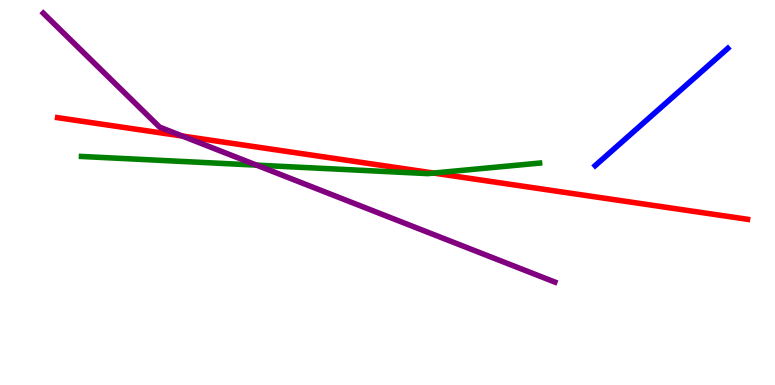[{'lines': ['blue', 'red'], 'intersections': []}, {'lines': ['green', 'red'], 'intersections': [{'x': 5.6, 'y': 5.5}]}, {'lines': ['purple', 'red'], 'intersections': [{'x': 2.35, 'y': 6.47}]}, {'lines': ['blue', 'green'], 'intersections': []}, {'lines': ['blue', 'purple'], 'intersections': []}, {'lines': ['green', 'purple'], 'intersections': [{'x': 3.31, 'y': 5.71}]}]